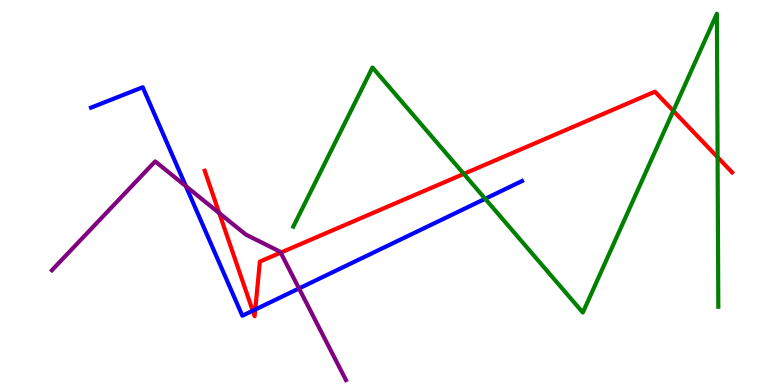[{'lines': ['blue', 'red'], 'intersections': [{'x': 3.26, 'y': 1.93}, {'x': 3.29, 'y': 1.96}]}, {'lines': ['green', 'red'], 'intersections': [{'x': 5.98, 'y': 5.48}, {'x': 8.69, 'y': 7.12}, {'x': 9.26, 'y': 5.92}]}, {'lines': ['purple', 'red'], 'intersections': [{'x': 2.83, 'y': 4.46}, {'x': 3.62, 'y': 3.44}]}, {'lines': ['blue', 'green'], 'intersections': [{'x': 6.26, 'y': 4.84}]}, {'lines': ['blue', 'purple'], 'intersections': [{'x': 2.4, 'y': 5.16}, {'x': 3.86, 'y': 2.51}]}, {'lines': ['green', 'purple'], 'intersections': []}]